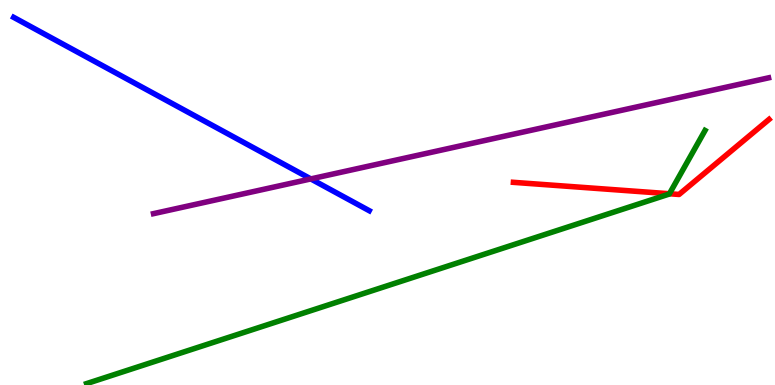[{'lines': ['blue', 'red'], 'intersections': []}, {'lines': ['green', 'red'], 'intersections': [{'x': 8.64, 'y': 4.97}]}, {'lines': ['purple', 'red'], 'intersections': []}, {'lines': ['blue', 'green'], 'intersections': []}, {'lines': ['blue', 'purple'], 'intersections': [{'x': 4.01, 'y': 5.35}]}, {'lines': ['green', 'purple'], 'intersections': []}]